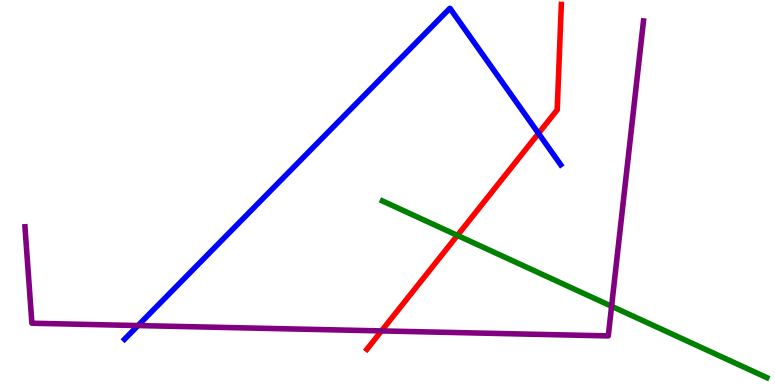[{'lines': ['blue', 'red'], 'intersections': [{'x': 6.95, 'y': 6.54}]}, {'lines': ['green', 'red'], 'intersections': [{'x': 5.9, 'y': 3.89}]}, {'lines': ['purple', 'red'], 'intersections': [{'x': 4.92, 'y': 1.4}]}, {'lines': ['blue', 'green'], 'intersections': []}, {'lines': ['blue', 'purple'], 'intersections': [{'x': 1.78, 'y': 1.54}]}, {'lines': ['green', 'purple'], 'intersections': [{'x': 7.89, 'y': 2.04}]}]